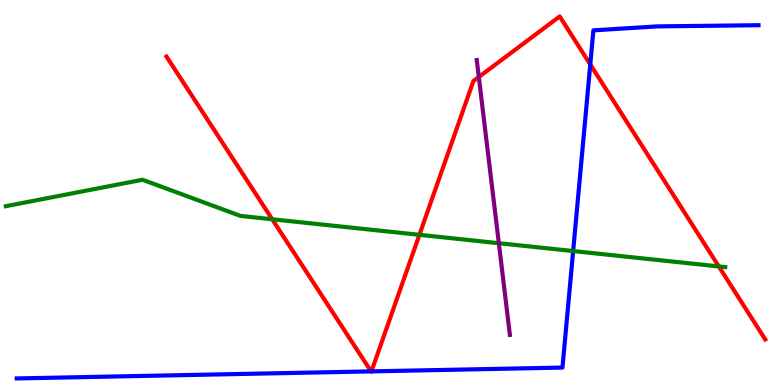[{'lines': ['blue', 'red'], 'intersections': [{'x': 4.79, 'y': 0.354}, {'x': 4.79, 'y': 0.354}, {'x': 7.62, 'y': 8.33}]}, {'lines': ['green', 'red'], 'intersections': [{'x': 3.51, 'y': 4.3}, {'x': 5.41, 'y': 3.9}, {'x': 9.27, 'y': 3.08}]}, {'lines': ['purple', 'red'], 'intersections': [{'x': 6.18, 'y': 8.0}]}, {'lines': ['blue', 'green'], 'intersections': [{'x': 7.4, 'y': 3.48}]}, {'lines': ['blue', 'purple'], 'intersections': []}, {'lines': ['green', 'purple'], 'intersections': [{'x': 6.44, 'y': 3.68}]}]